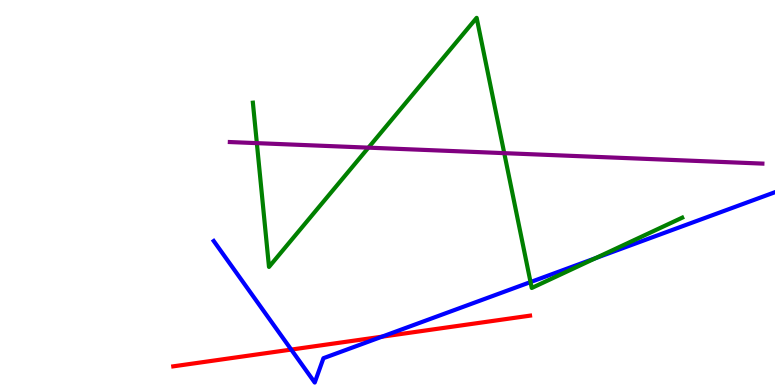[{'lines': ['blue', 'red'], 'intersections': [{'x': 3.76, 'y': 0.92}, {'x': 4.93, 'y': 1.25}]}, {'lines': ['green', 'red'], 'intersections': []}, {'lines': ['purple', 'red'], 'intersections': []}, {'lines': ['blue', 'green'], 'intersections': [{'x': 6.85, 'y': 2.67}, {'x': 7.68, 'y': 3.29}]}, {'lines': ['blue', 'purple'], 'intersections': []}, {'lines': ['green', 'purple'], 'intersections': [{'x': 3.31, 'y': 6.28}, {'x': 4.75, 'y': 6.16}, {'x': 6.51, 'y': 6.02}]}]